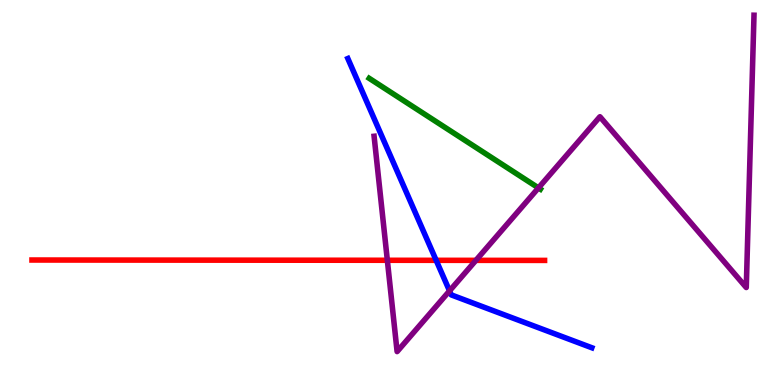[{'lines': ['blue', 'red'], 'intersections': [{'x': 5.63, 'y': 3.24}]}, {'lines': ['green', 'red'], 'intersections': []}, {'lines': ['purple', 'red'], 'intersections': [{'x': 5.0, 'y': 3.24}, {'x': 6.14, 'y': 3.24}]}, {'lines': ['blue', 'green'], 'intersections': []}, {'lines': ['blue', 'purple'], 'intersections': [{'x': 5.8, 'y': 2.44}]}, {'lines': ['green', 'purple'], 'intersections': [{'x': 6.95, 'y': 5.12}]}]